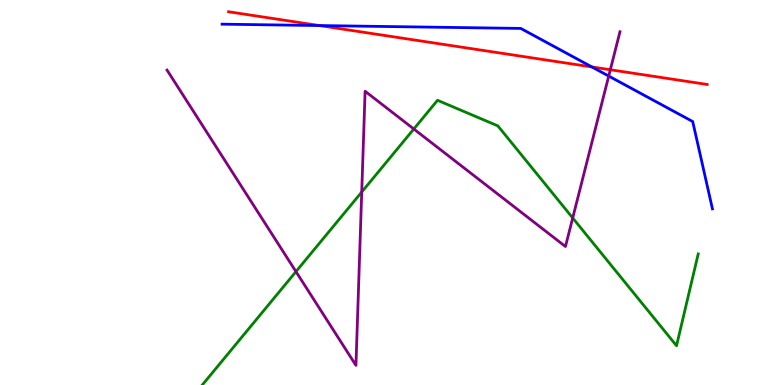[{'lines': ['blue', 'red'], 'intersections': [{'x': 4.12, 'y': 9.34}, {'x': 7.64, 'y': 8.26}]}, {'lines': ['green', 'red'], 'intersections': []}, {'lines': ['purple', 'red'], 'intersections': [{'x': 7.88, 'y': 8.19}]}, {'lines': ['blue', 'green'], 'intersections': []}, {'lines': ['blue', 'purple'], 'intersections': [{'x': 7.85, 'y': 8.02}]}, {'lines': ['green', 'purple'], 'intersections': [{'x': 3.82, 'y': 2.95}, {'x': 4.67, 'y': 5.01}, {'x': 5.34, 'y': 6.65}, {'x': 7.39, 'y': 4.34}]}]